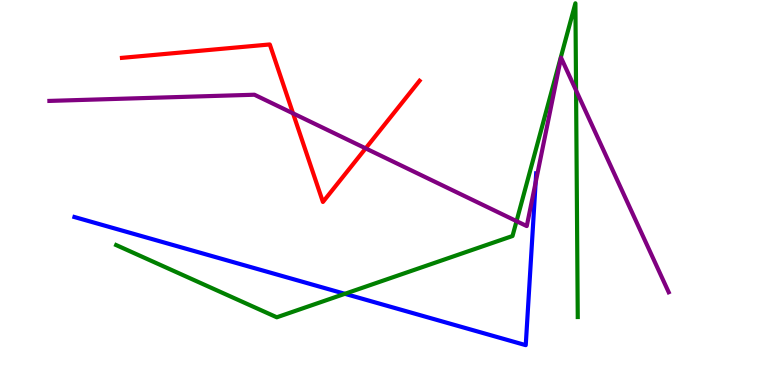[{'lines': ['blue', 'red'], 'intersections': []}, {'lines': ['green', 'red'], 'intersections': []}, {'lines': ['purple', 'red'], 'intersections': [{'x': 3.78, 'y': 7.06}, {'x': 4.72, 'y': 6.15}]}, {'lines': ['blue', 'green'], 'intersections': [{'x': 4.45, 'y': 2.37}]}, {'lines': ['blue', 'purple'], 'intersections': [{'x': 6.91, 'y': 5.26}]}, {'lines': ['green', 'purple'], 'intersections': [{'x': 6.66, 'y': 4.26}, {'x': 7.43, 'y': 7.65}]}]